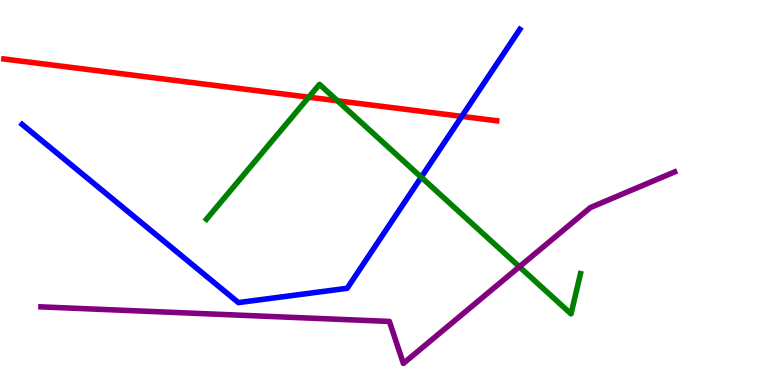[{'lines': ['blue', 'red'], 'intersections': [{'x': 5.96, 'y': 6.98}]}, {'lines': ['green', 'red'], 'intersections': [{'x': 3.98, 'y': 7.48}, {'x': 4.35, 'y': 7.38}]}, {'lines': ['purple', 'red'], 'intersections': []}, {'lines': ['blue', 'green'], 'intersections': [{'x': 5.44, 'y': 5.4}]}, {'lines': ['blue', 'purple'], 'intersections': []}, {'lines': ['green', 'purple'], 'intersections': [{'x': 6.7, 'y': 3.07}]}]